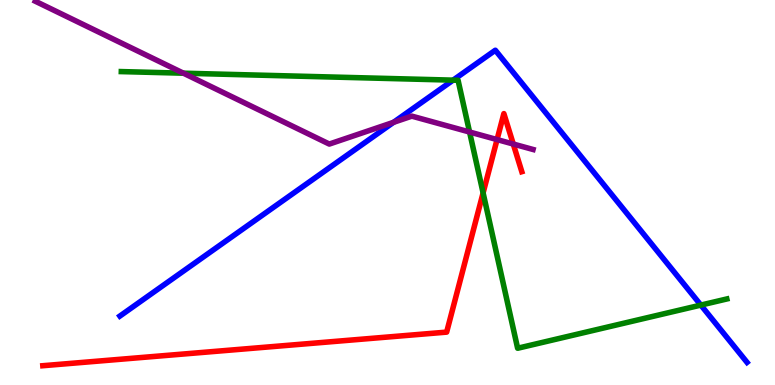[{'lines': ['blue', 'red'], 'intersections': []}, {'lines': ['green', 'red'], 'intersections': [{'x': 6.23, 'y': 4.99}]}, {'lines': ['purple', 'red'], 'intersections': [{'x': 6.41, 'y': 6.37}, {'x': 6.62, 'y': 6.26}]}, {'lines': ['blue', 'green'], 'intersections': [{'x': 5.85, 'y': 7.92}, {'x': 9.04, 'y': 2.08}]}, {'lines': ['blue', 'purple'], 'intersections': [{'x': 5.08, 'y': 6.82}]}, {'lines': ['green', 'purple'], 'intersections': [{'x': 2.37, 'y': 8.1}, {'x': 6.06, 'y': 6.57}]}]